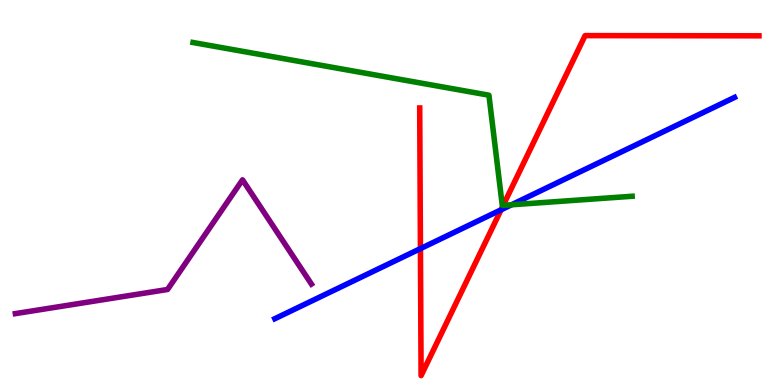[{'lines': ['blue', 'red'], 'intersections': [{'x': 5.42, 'y': 3.54}, {'x': 6.47, 'y': 4.55}]}, {'lines': ['green', 'red'], 'intersections': [{'x': 6.49, 'y': 4.67}]}, {'lines': ['purple', 'red'], 'intersections': []}, {'lines': ['blue', 'green'], 'intersections': [{'x': 6.6, 'y': 4.68}]}, {'lines': ['blue', 'purple'], 'intersections': []}, {'lines': ['green', 'purple'], 'intersections': []}]